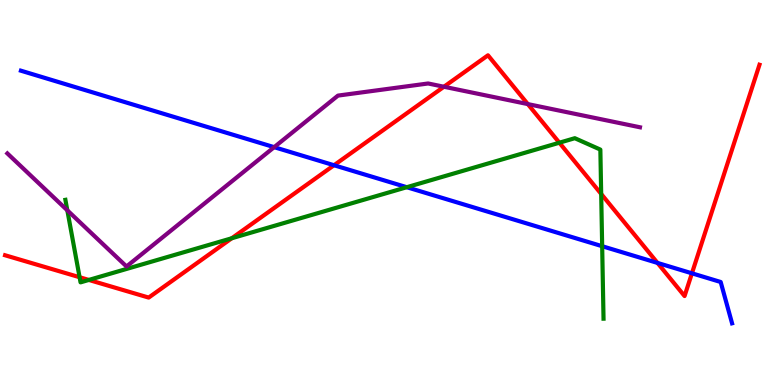[{'lines': ['blue', 'red'], 'intersections': [{'x': 4.31, 'y': 5.71}, {'x': 8.48, 'y': 3.17}, {'x': 8.93, 'y': 2.9}]}, {'lines': ['green', 'red'], 'intersections': [{'x': 1.03, 'y': 2.8}, {'x': 1.15, 'y': 2.73}, {'x': 2.99, 'y': 3.81}, {'x': 7.22, 'y': 6.29}, {'x': 7.76, 'y': 4.96}]}, {'lines': ['purple', 'red'], 'intersections': [{'x': 5.73, 'y': 7.75}, {'x': 6.81, 'y': 7.3}]}, {'lines': ['blue', 'green'], 'intersections': [{'x': 5.25, 'y': 5.14}, {'x': 7.77, 'y': 3.6}]}, {'lines': ['blue', 'purple'], 'intersections': [{'x': 3.54, 'y': 6.18}]}, {'lines': ['green', 'purple'], 'intersections': [{'x': 0.869, 'y': 4.54}]}]